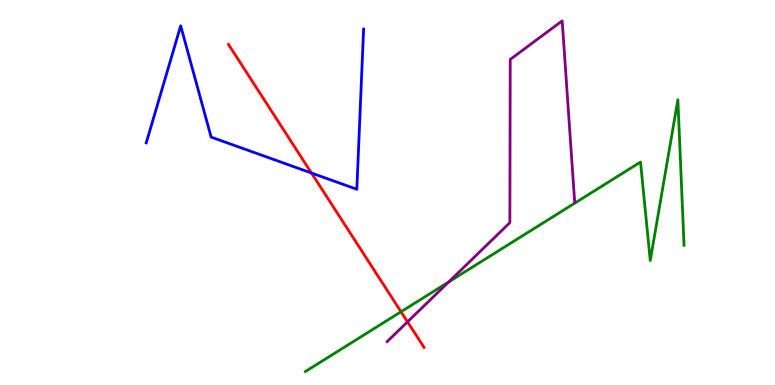[{'lines': ['blue', 'red'], 'intersections': [{'x': 4.02, 'y': 5.51}]}, {'lines': ['green', 'red'], 'intersections': [{'x': 5.17, 'y': 1.9}]}, {'lines': ['purple', 'red'], 'intersections': [{'x': 5.26, 'y': 1.64}]}, {'lines': ['blue', 'green'], 'intersections': []}, {'lines': ['blue', 'purple'], 'intersections': []}, {'lines': ['green', 'purple'], 'intersections': [{'x': 5.79, 'y': 2.68}]}]